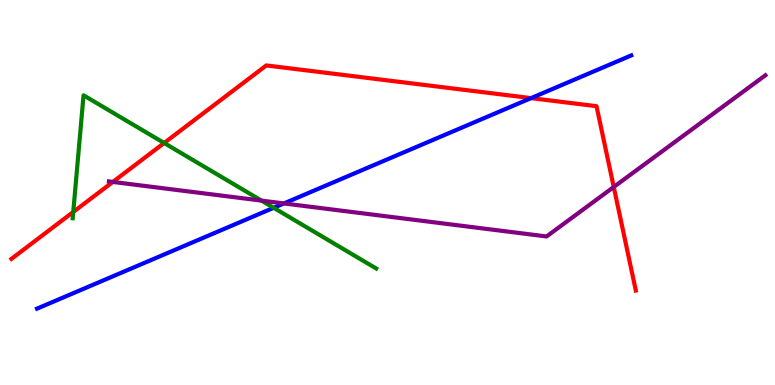[{'lines': ['blue', 'red'], 'intersections': [{'x': 6.85, 'y': 7.45}]}, {'lines': ['green', 'red'], 'intersections': [{'x': 0.945, 'y': 4.49}, {'x': 2.12, 'y': 6.29}]}, {'lines': ['purple', 'red'], 'intersections': [{'x': 1.46, 'y': 5.27}, {'x': 7.92, 'y': 5.14}]}, {'lines': ['blue', 'green'], 'intersections': [{'x': 3.53, 'y': 4.6}]}, {'lines': ['blue', 'purple'], 'intersections': [{'x': 3.66, 'y': 4.72}]}, {'lines': ['green', 'purple'], 'intersections': [{'x': 3.37, 'y': 4.79}]}]